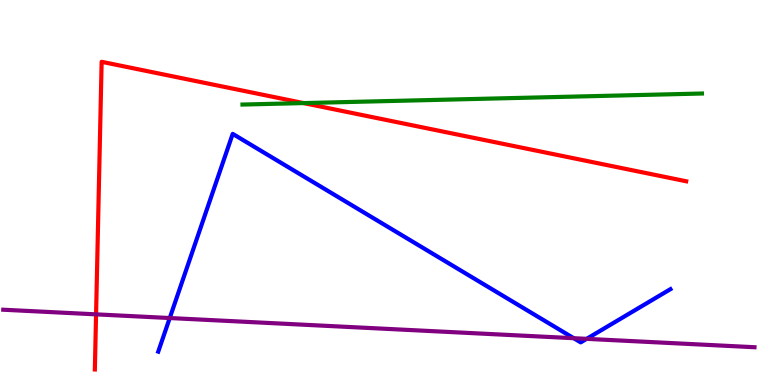[{'lines': ['blue', 'red'], 'intersections': []}, {'lines': ['green', 'red'], 'intersections': [{'x': 3.92, 'y': 7.32}]}, {'lines': ['purple', 'red'], 'intersections': [{'x': 1.24, 'y': 1.83}]}, {'lines': ['blue', 'green'], 'intersections': []}, {'lines': ['blue', 'purple'], 'intersections': [{'x': 2.19, 'y': 1.74}, {'x': 7.4, 'y': 1.22}, {'x': 7.57, 'y': 1.2}]}, {'lines': ['green', 'purple'], 'intersections': []}]